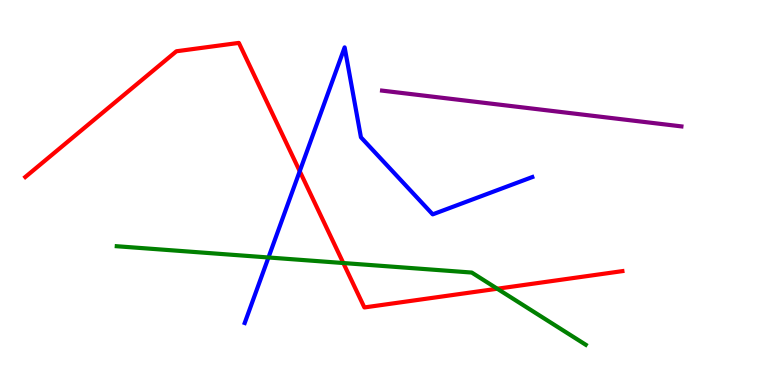[{'lines': ['blue', 'red'], 'intersections': [{'x': 3.87, 'y': 5.55}]}, {'lines': ['green', 'red'], 'intersections': [{'x': 4.43, 'y': 3.17}, {'x': 6.42, 'y': 2.5}]}, {'lines': ['purple', 'red'], 'intersections': []}, {'lines': ['blue', 'green'], 'intersections': [{'x': 3.46, 'y': 3.31}]}, {'lines': ['blue', 'purple'], 'intersections': []}, {'lines': ['green', 'purple'], 'intersections': []}]